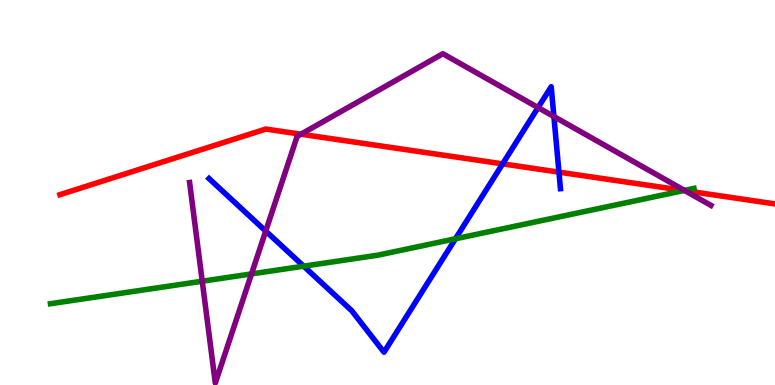[{'lines': ['blue', 'red'], 'intersections': [{'x': 6.49, 'y': 5.74}, {'x': 7.21, 'y': 5.53}]}, {'lines': ['green', 'red'], 'intersections': [{'x': 8.82, 'y': 5.05}]}, {'lines': ['purple', 'red'], 'intersections': [{'x': 3.88, 'y': 6.51}, {'x': 8.84, 'y': 5.05}]}, {'lines': ['blue', 'green'], 'intersections': [{'x': 3.92, 'y': 3.09}, {'x': 5.88, 'y': 3.8}]}, {'lines': ['blue', 'purple'], 'intersections': [{'x': 3.43, 'y': 4.0}, {'x': 6.94, 'y': 7.21}, {'x': 7.15, 'y': 6.97}]}, {'lines': ['green', 'purple'], 'intersections': [{'x': 2.61, 'y': 2.7}, {'x': 3.25, 'y': 2.89}, {'x': 8.83, 'y': 5.05}]}]